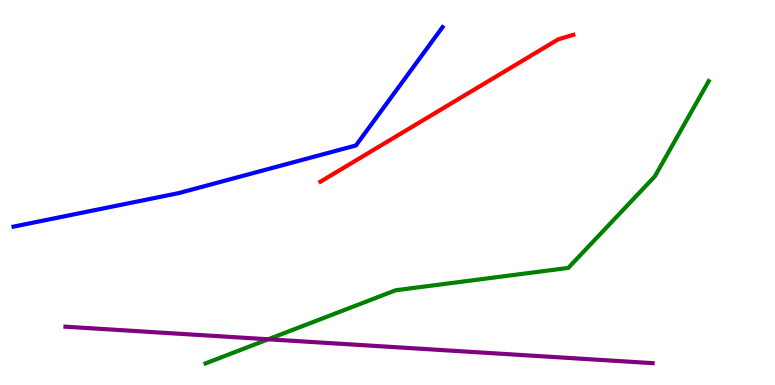[{'lines': ['blue', 'red'], 'intersections': []}, {'lines': ['green', 'red'], 'intersections': []}, {'lines': ['purple', 'red'], 'intersections': []}, {'lines': ['blue', 'green'], 'intersections': []}, {'lines': ['blue', 'purple'], 'intersections': []}, {'lines': ['green', 'purple'], 'intersections': [{'x': 3.46, 'y': 1.19}]}]